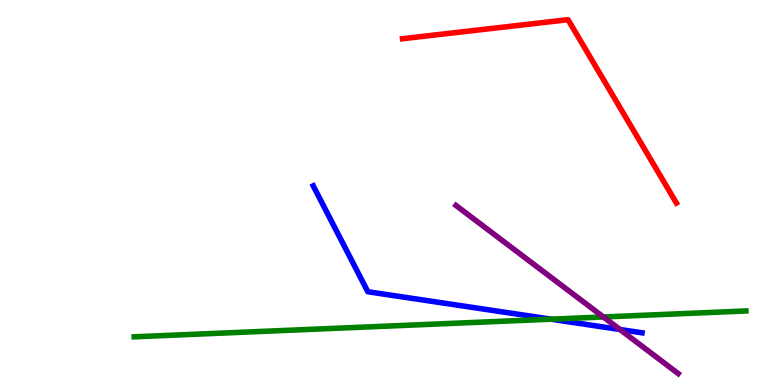[{'lines': ['blue', 'red'], 'intersections': []}, {'lines': ['green', 'red'], 'intersections': []}, {'lines': ['purple', 'red'], 'intersections': []}, {'lines': ['blue', 'green'], 'intersections': [{'x': 7.11, 'y': 1.71}]}, {'lines': ['blue', 'purple'], 'intersections': [{'x': 8.0, 'y': 1.44}]}, {'lines': ['green', 'purple'], 'intersections': [{'x': 7.79, 'y': 1.77}]}]